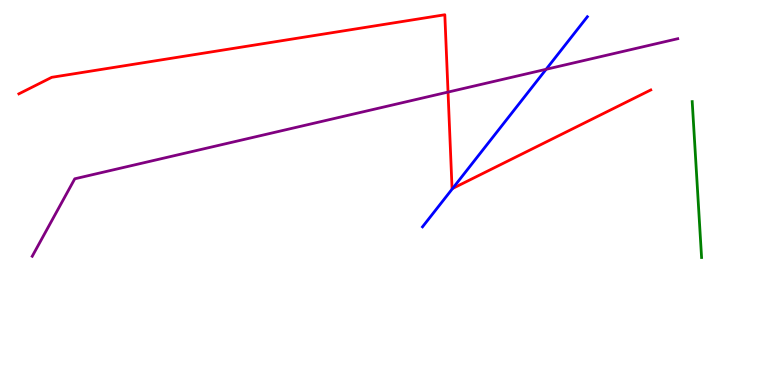[{'lines': ['blue', 'red'], 'intersections': [{'x': 5.84, 'y': 5.1}]}, {'lines': ['green', 'red'], 'intersections': []}, {'lines': ['purple', 'red'], 'intersections': [{'x': 5.78, 'y': 7.61}]}, {'lines': ['blue', 'green'], 'intersections': []}, {'lines': ['blue', 'purple'], 'intersections': [{'x': 7.05, 'y': 8.2}]}, {'lines': ['green', 'purple'], 'intersections': []}]